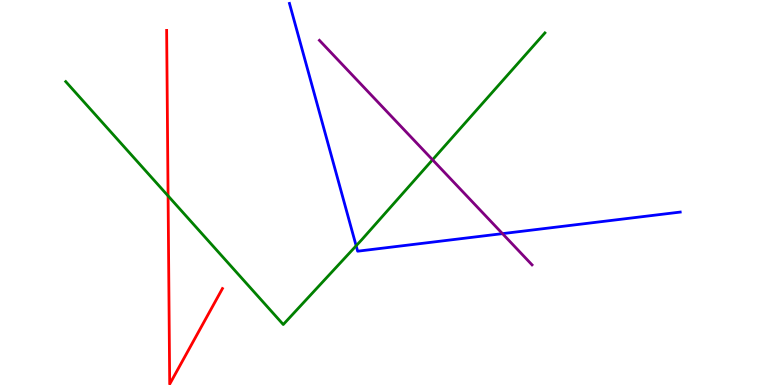[{'lines': ['blue', 'red'], 'intersections': []}, {'lines': ['green', 'red'], 'intersections': [{'x': 2.17, 'y': 4.91}]}, {'lines': ['purple', 'red'], 'intersections': []}, {'lines': ['blue', 'green'], 'intersections': [{'x': 4.6, 'y': 3.62}]}, {'lines': ['blue', 'purple'], 'intersections': [{'x': 6.48, 'y': 3.93}]}, {'lines': ['green', 'purple'], 'intersections': [{'x': 5.58, 'y': 5.85}]}]